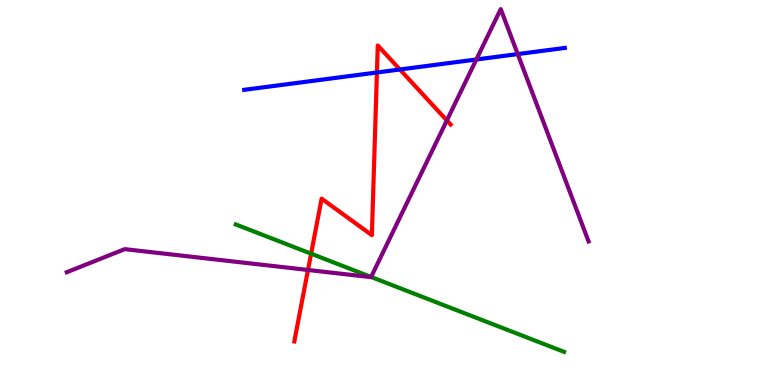[{'lines': ['blue', 'red'], 'intersections': [{'x': 4.86, 'y': 8.12}, {'x': 5.16, 'y': 8.2}]}, {'lines': ['green', 'red'], 'intersections': [{'x': 4.01, 'y': 3.41}]}, {'lines': ['purple', 'red'], 'intersections': [{'x': 3.97, 'y': 2.99}, {'x': 5.77, 'y': 6.87}]}, {'lines': ['blue', 'green'], 'intersections': []}, {'lines': ['blue', 'purple'], 'intersections': [{'x': 6.15, 'y': 8.45}, {'x': 6.68, 'y': 8.6}]}, {'lines': ['green', 'purple'], 'intersections': [{'x': 4.79, 'y': 2.81}]}]